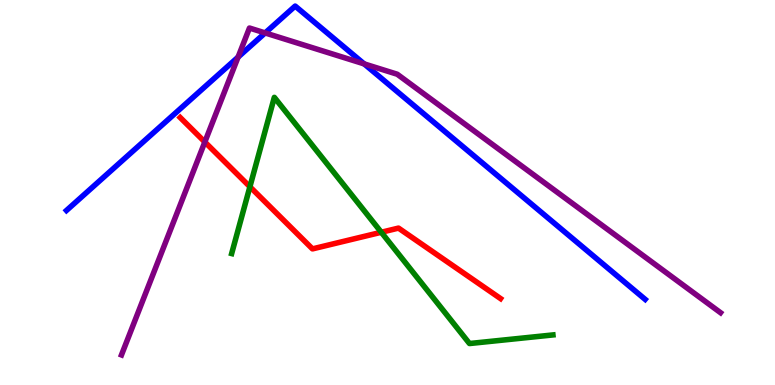[{'lines': ['blue', 'red'], 'intersections': []}, {'lines': ['green', 'red'], 'intersections': [{'x': 3.22, 'y': 5.15}, {'x': 4.92, 'y': 3.97}]}, {'lines': ['purple', 'red'], 'intersections': [{'x': 2.64, 'y': 6.31}]}, {'lines': ['blue', 'green'], 'intersections': []}, {'lines': ['blue', 'purple'], 'intersections': [{'x': 3.07, 'y': 8.52}, {'x': 3.42, 'y': 9.14}, {'x': 4.7, 'y': 8.34}]}, {'lines': ['green', 'purple'], 'intersections': []}]